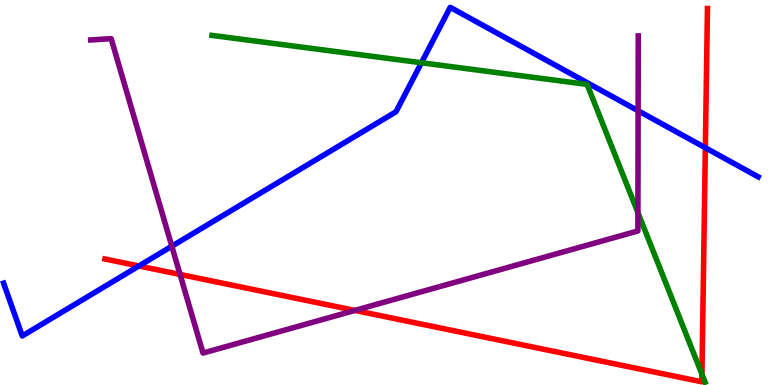[{'lines': ['blue', 'red'], 'intersections': [{'x': 1.79, 'y': 3.09}, {'x': 9.1, 'y': 6.16}]}, {'lines': ['green', 'red'], 'intersections': [{'x': 9.06, 'y': 0.281}]}, {'lines': ['purple', 'red'], 'intersections': [{'x': 2.32, 'y': 2.87}, {'x': 4.58, 'y': 1.94}]}, {'lines': ['blue', 'green'], 'intersections': [{'x': 5.44, 'y': 8.37}]}, {'lines': ['blue', 'purple'], 'intersections': [{'x': 2.22, 'y': 3.6}, {'x': 8.23, 'y': 7.12}]}, {'lines': ['green', 'purple'], 'intersections': [{'x': 8.23, 'y': 4.48}]}]